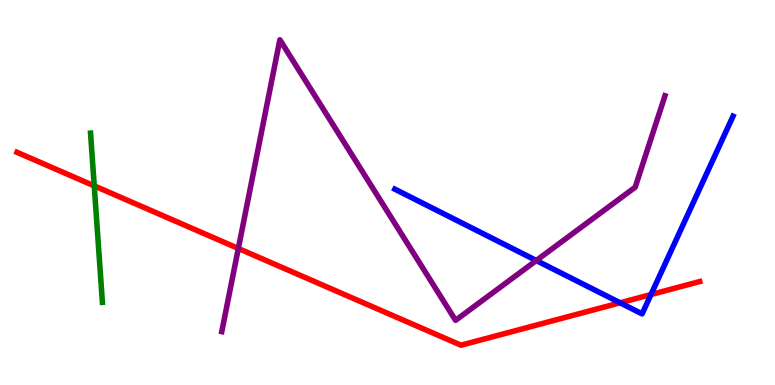[{'lines': ['blue', 'red'], 'intersections': [{'x': 8.0, 'y': 2.14}, {'x': 8.4, 'y': 2.35}]}, {'lines': ['green', 'red'], 'intersections': [{'x': 1.22, 'y': 5.17}]}, {'lines': ['purple', 'red'], 'intersections': [{'x': 3.08, 'y': 3.55}]}, {'lines': ['blue', 'green'], 'intersections': []}, {'lines': ['blue', 'purple'], 'intersections': [{'x': 6.92, 'y': 3.23}]}, {'lines': ['green', 'purple'], 'intersections': []}]